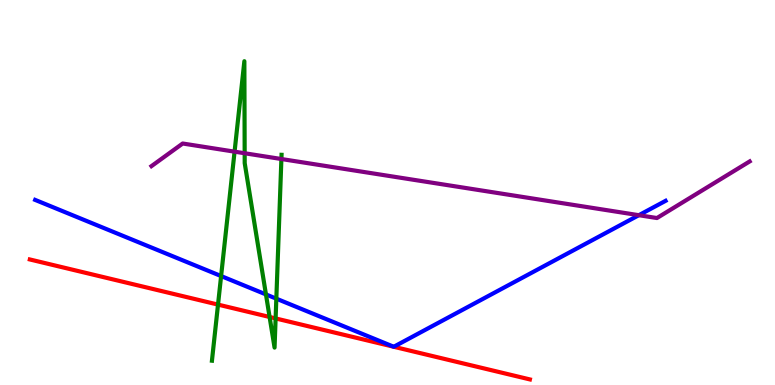[{'lines': ['blue', 'red'], 'intersections': []}, {'lines': ['green', 'red'], 'intersections': [{'x': 2.81, 'y': 2.09}, {'x': 3.48, 'y': 1.77}, {'x': 3.56, 'y': 1.73}]}, {'lines': ['purple', 'red'], 'intersections': []}, {'lines': ['blue', 'green'], 'intersections': [{'x': 2.85, 'y': 2.83}, {'x': 3.43, 'y': 2.35}, {'x': 3.57, 'y': 2.24}]}, {'lines': ['blue', 'purple'], 'intersections': [{'x': 8.24, 'y': 4.41}]}, {'lines': ['green', 'purple'], 'intersections': [{'x': 3.03, 'y': 6.06}, {'x': 3.16, 'y': 6.02}, {'x': 3.63, 'y': 5.87}]}]